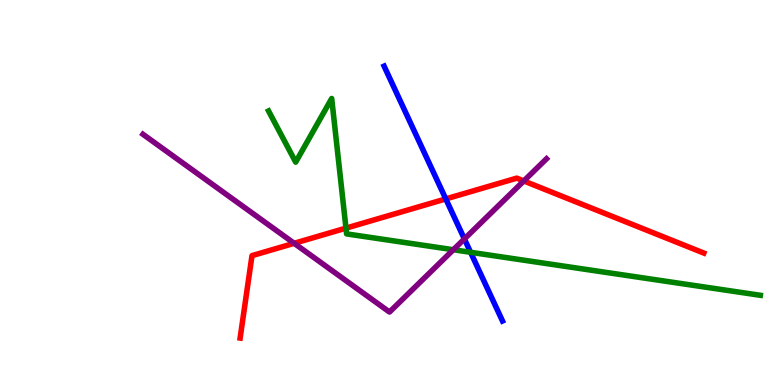[{'lines': ['blue', 'red'], 'intersections': [{'x': 5.75, 'y': 4.83}]}, {'lines': ['green', 'red'], 'intersections': [{'x': 4.46, 'y': 4.07}]}, {'lines': ['purple', 'red'], 'intersections': [{'x': 3.8, 'y': 3.68}, {'x': 6.76, 'y': 5.3}]}, {'lines': ['blue', 'green'], 'intersections': [{'x': 6.07, 'y': 3.45}]}, {'lines': ['blue', 'purple'], 'intersections': [{'x': 5.99, 'y': 3.79}]}, {'lines': ['green', 'purple'], 'intersections': [{'x': 5.85, 'y': 3.51}]}]